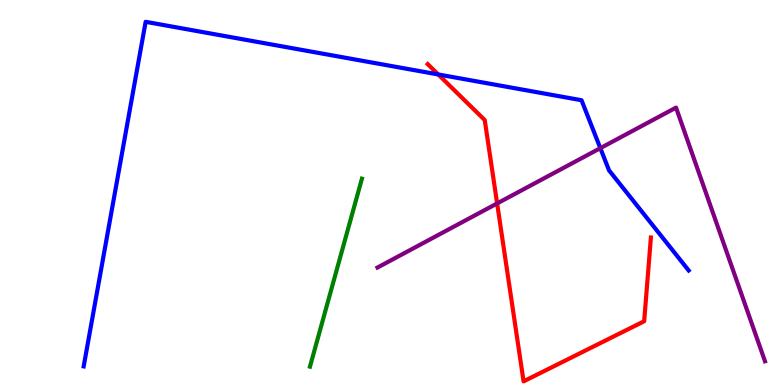[{'lines': ['blue', 'red'], 'intersections': [{'x': 5.65, 'y': 8.07}]}, {'lines': ['green', 'red'], 'intersections': []}, {'lines': ['purple', 'red'], 'intersections': [{'x': 6.41, 'y': 4.72}]}, {'lines': ['blue', 'green'], 'intersections': []}, {'lines': ['blue', 'purple'], 'intersections': [{'x': 7.75, 'y': 6.15}]}, {'lines': ['green', 'purple'], 'intersections': []}]